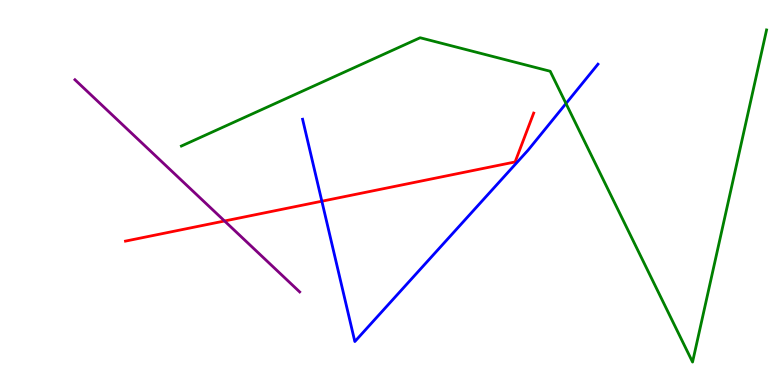[{'lines': ['blue', 'red'], 'intersections': [{'x': 4.15, 'y': 4.77}]}, {'lines': ['green', 'red'], 'intersections': []}, {'lines': ['purple', 'red'], 'intersections': [{'x': 2.9, 'y': 4.26}]}, {'lines': ['blue', 'green'], 'intersections': [{'x': 7.3, 'y': 7.31}]}, {'lines': ['blue', 'purple'], 'intersections': []}, {'lines': ['green', 'purple'], 'intersections': []}]